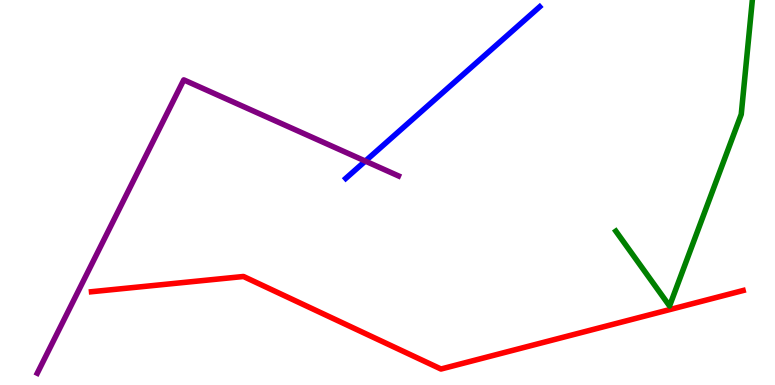[{'lines': ['blue', 'red'], 'intersections': []}, {'lines': ['green', 'red'], 'intersections': []}, {'lines': ['purple', 'red'], 'intersections': []}, {'lines': ['blue', 'green'], 'intersections': []}, {'lines': ['blue', 'purple'], 'intersections': [{'x': 4.71, 'y': 5.82}]}, {'lines': ['green', 'purple'], 'intersections': []}]